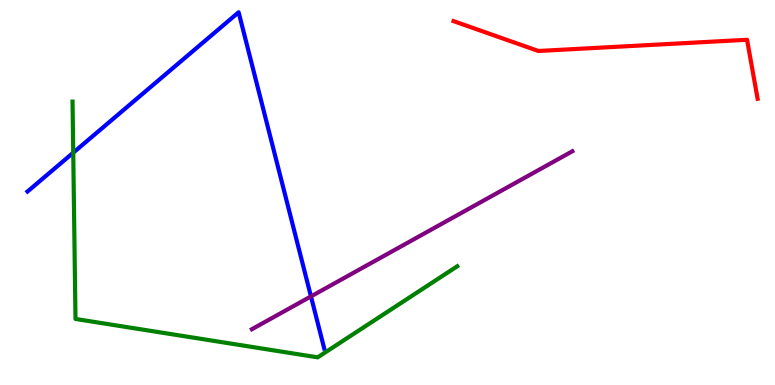[{'lines': ['blue', 'red'], 'intersections': []}, {'lines': ['green', 'red'], 'intersections': []}, {'lines': ['purple', 'red'], 'intersections': []}, {'lines': ['blue', 'green'], 'intersections': [{'x': 0.945, 'y': 6.03}]}, {'lines': ['blue', 'purple'], 'intersections': [{'x': 4.01, 'y': 2.3}]}, {'lines': ['green', 'purple'], 'intersections': []}]